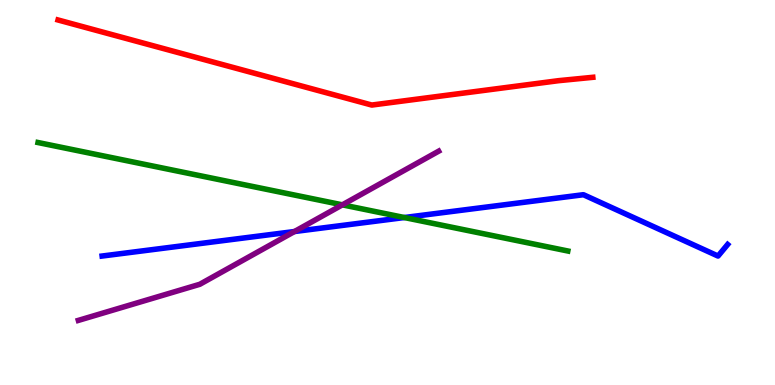[{'lines': ['blue', 'red'], 'intersections': []}, {'lines': ['green', 'red'], 'intersections': []}, {'lines': ['purple', 'red'], 'intersections': []}, {'lines': ['blue', 'green'], 'intersections': [{'x': 5.22, 'y': 4.35}]}, {'lines': ['blue', 'purple'], 'intersections': [{'x': 3.8, 'y': 3.99}]}, {'lines': ['green', 'purple'], 'intersections': [{'x': 4.42, 'y': 4.68}]}]